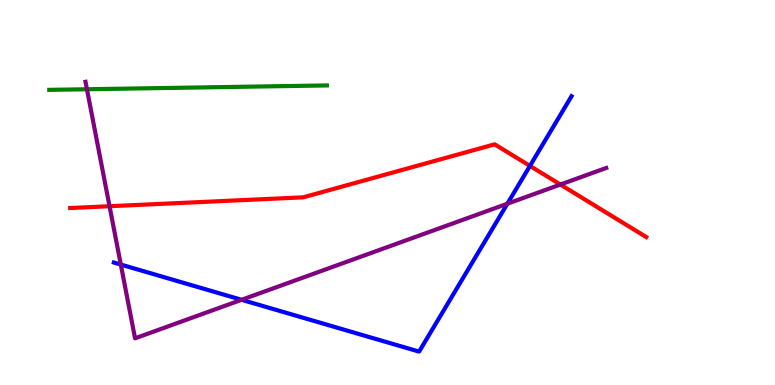[{'lines': ['blue', 'red'], 'intersections': [{'x': 6.84, 'y': 5.69}]}, {'lines': ['green', 'red'], 'intersections': []}, {'lines': ['purple', 'red'], 'intersections': [{'x': 1.41, 'y': 4.64}, {'x': 7.23, 'y': 5.21}]}, {'lines': ['blue', 'green'], 'intersections': []}, {'lines': ['blue', 'purple'], 'intersections': [{'x': 1.56, 'y': 3.13}, {'x': 3.12, 'y': 2.21}, {'x': 6.55, 'y': 4.71}]}, {'lines': ['green', 'purple'], 'intersections': [{'x': 1.12, 'y': 7.68}]}]